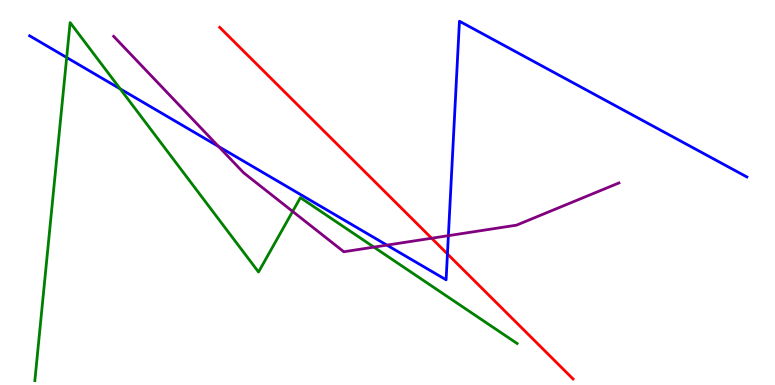[{'lines': ['blue', 'red'], 'intersections': [{'x': 5.77, 'y': 3.4}]}, {'lines': ['green', 'red'], 'intersections': []}, {'lines': ['purple', 'red'], 'intersections': [{'x': 5.57, 'y': 3.81}]}, {'lines': ['blue', 'green'], 'intersections': [{'x': 0.86, 'y': 8.51}, {'x': 1.55, 'y': 7.69}]}, {'lines': ['blue', 'purple'], 'intersections': [{'x': 2.82, 'y': 6.19}, {'x': 4.99, 'y': 3.63}, {'x': 5.79, 'y': 3.88}]}, {'lines': ['green', 'purple'], 'intersections': [{'x': 3.78, 'y': 4.51}, {'x': 4.82, 'y': 3.58}]}]